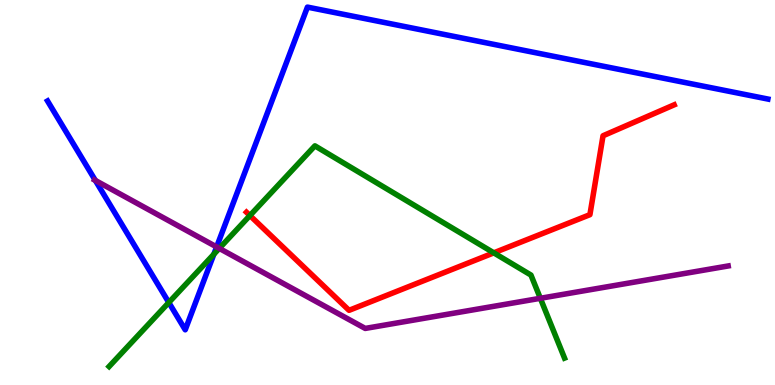[{'lines': ['blue', 'red'], 'intersections': []}, {'lines': ['green', 'red'], 'intersections': [{'x': 3.22, 'y': 4.4}, {'x': 6.37, 'y': 3.43}]}, {'lines': ['purple', 'red'], 'intersections': []}, {'lines': ['blue', 'green'], 'intersections': [{'x': 2.18, 'y': 2.14}, {'x': 2.76, 'y': 3.4}]}, {'lines': ['blue', 'purple'], 'intersections': [{'x': 1.23, 'y': 5.31}, {'x': 2.8, 'y': 3.59}]}, {'lines': ['green', 'purple'], 'intersections': [{'x': 2.83, 'y': 3.55}, {'x': 6.97, 'y': 2.25}]}]